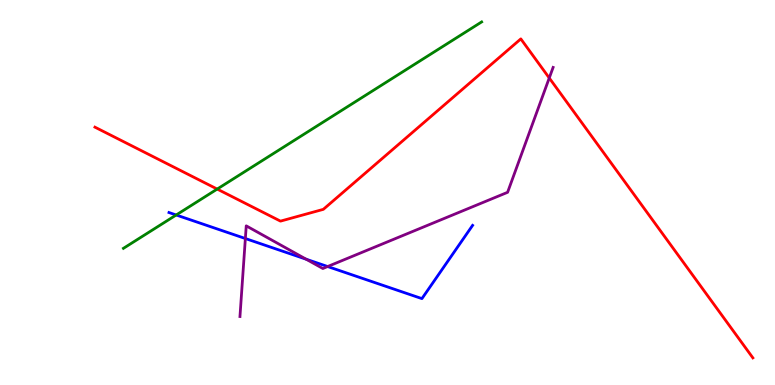[{'lines': ['blue', 'red'], 'intersections': []}, {'lines': ['green', 'red'], 'intersections': [{'x': 2.8, 'y': 5.09}]}, {'lines': ['purple', 'red'], 'intersections': [{'x': 7.09, 'y': 7.97}]}, {'lines': ['blue', 'green'], 'intersections': [{'x': 2.27, 'y': 4.42}]}, {'lines': ['blue', 'purple'], 'intersections': [{'x': 3.17, 'y': 3.8}, {'x': 3.95, 'y': 3.27}, {'x': 4.23, 'y': 3.08}]}, {'lines': ['green', 'purple'], 'intersections': []}]